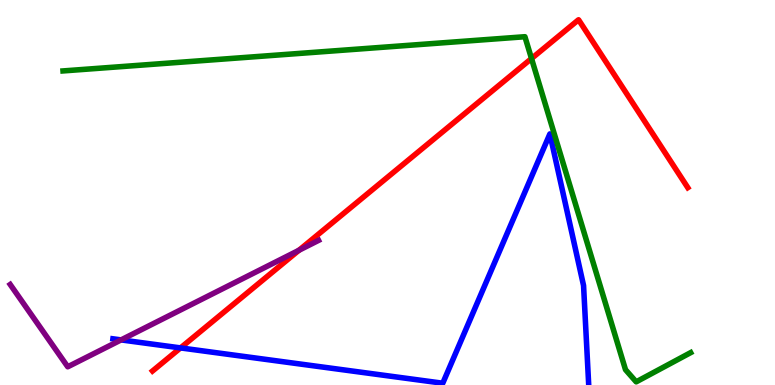[{'lines': ['blue', 'red'], 'intersections': [{'x': 2.33, 'y': 0.964}]}, {'lines': ['green', 'red'], 'intersections': [{'x': 6.86, 'y': 8.48}]}, {'lines': ['purple', 'red'], 'intersections': [{'x': 3.86, 'y': 3.5}]}, {'lines': ['blue', 'green'], 'intersections': []}, {'lines': ['blue', 'purple'], 'intersections': [{'x': 1.56, 'y': 1.17}]}, {'lines': ['green', 'purple'], 'intersections': []}]